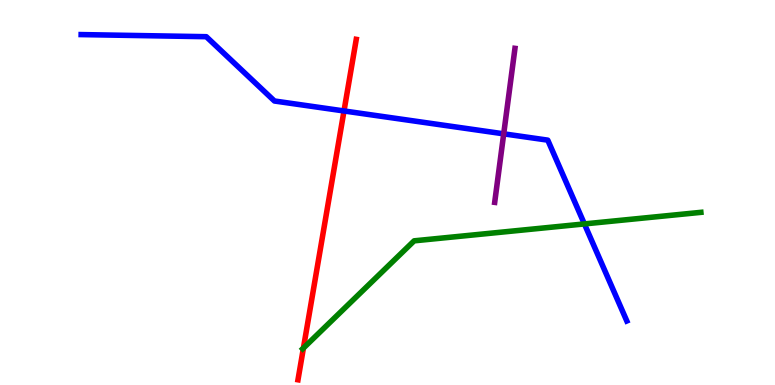[{'lines': ['blue', 'red'], 'intersections': [{'x': 4.44, 'y': 7.12}]}, {'lines': ['green', 'red'], 'intersections': [{'x': 3.92, 'y': 0.959}]}, {'lines': ['purple', 'red'], 'intersections': []}, {'lines': ['blue', 'green'], 'intersections': [{'x': 7.54, 'y': 4.18}]}, {'lines': ['blue', 'purple'], 'intersections': [{'x': 6.5, 'y': 6.52}]}, {'lines': ['green', 'purple'], 'intersections': []}]